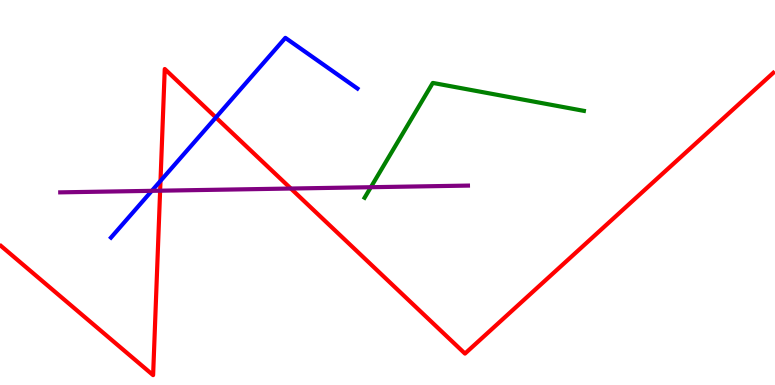[{'lines': ['blue', 'red'], 'intersections': [{'x': 2.07, 'y': 5.3}, {'x': 2.79, 'y': 6.95}]}, {'lines': ['green', 'red'], 'intersections': []}, {'lines': ['purple', 'red'], 'intersections': [{'x': 2.07, 'y': 5.05}, {'x': 3.75, 'y': 5.1}]}, {'lines': ['blue', 'green'], 'intersections': []}, {'lines': ['blue', 'purple'], 'intersections': [{'x': 1.96, 'y': 5.04}]}, {'lines': ['green', 'purple'], 'intersections': [{'x': 4.79, 'y': 5.14}]}]